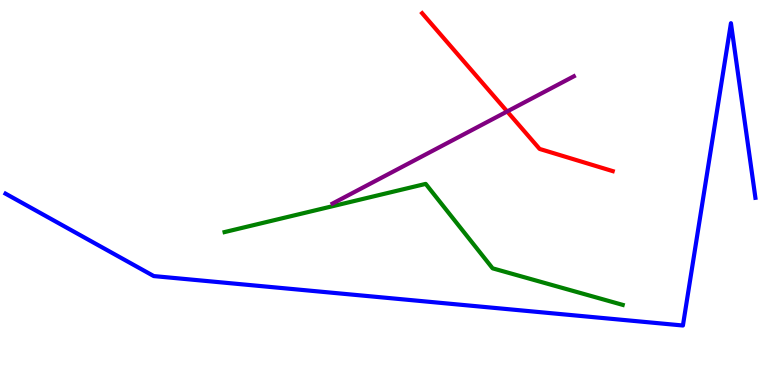[{'lines': ['blue', 'red'], 'intersections': []}, {'lines': ['green', 'red'], 'intersections': []}, {'lines': ['purple', 'red'], 'intersections': [{'x': 6.54, 'y': 7.1}]}, {'lines': ['blue', 'green'], 'intersections': []}, {'lines': ['blue', 'purple'], 'intersections': []}, {'lines': ['green', 'purple'], 'intersections': []}]